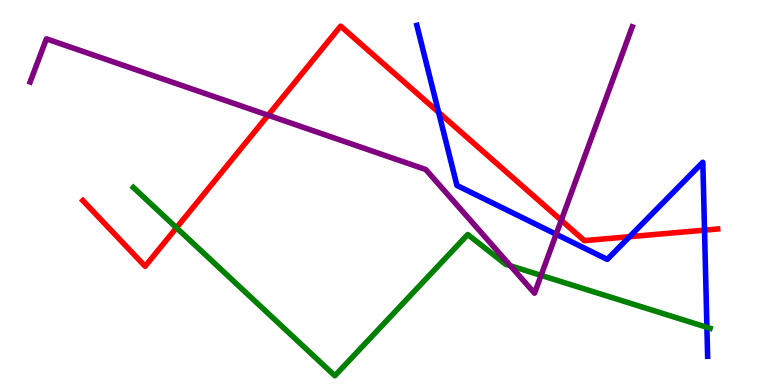[{'lines': ['blue', 'red'], 'intersections': [{'x': 5.66, 'y': 7.08}, {'x': 8.12, 'y': 3.85}, {'x': 9.09, 'y': 4.02}]}, {'lines': ['green', 'red'], 'intersections': [{'x': 2.28, 'y': 4.08}]}, {'lines': ['purple', 'red'], 'intersections': [{'x': 3.46, 'y': 7.01}, {'x': 7.24, 'y': 4.28}]}, {'lines': ['blue', 'green'], 'intersections': [{'x': 9.12, 'y': 1.5}]}, {'lines': ['blue', 'purple'], 'intersections': [{'x': 7.18, 'y': 3.92}]}, {'lines': ['green', 'purple'], 'intersections': [{'x': 6.59, 'y': 3.1}, {'x': 6.98, 'y': 2.85}]}]